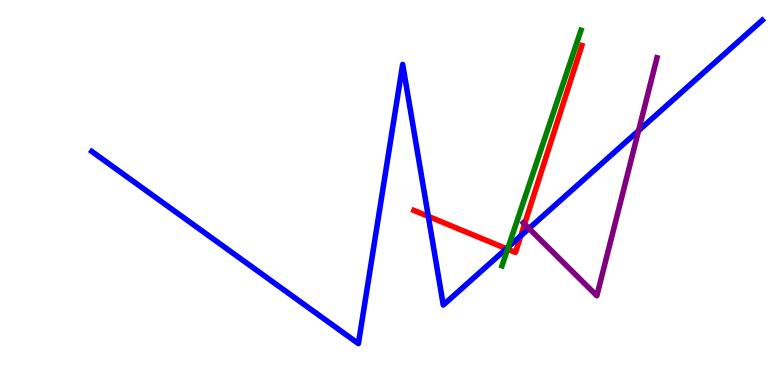[{'lines': ['blue', 'red'], 'intersections': [{'x': 5.53, 'y': 4.38}, {'x': 6.53, 'y': 3.54}, {'x': 6.72, 'y': 3.88}]}, {'lines': ['green', 'red'], 'intersections': [{'x': 6.55, 'y': 3.53}]}, {'lines': ['purple', 'red'], 'intersections': [{'x': 6.77, 'y': 4.18}]}, {'lines': ['blue', 'green'], 'intersections': [{'x': 6.56, 'y': 3.59}]}, {'lines': ['blue', 'purple'], 'intersections': [{'x': 6.83, 'y': 4.07}, {'x': 8.24, 'y': 6.61}]}, {'lines': ['green', 'purple'], 'intersections': []}]